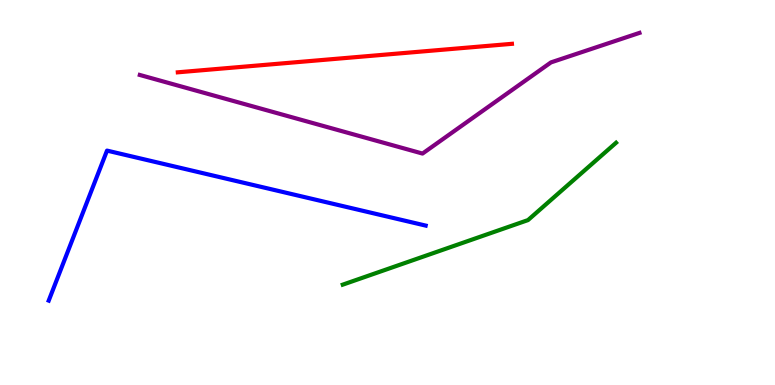[{'lines': ['blue', 'red'], 'intersections': []}, {'lines': ['green', 'red'], 'intersections': []}, {'lines': ['purple', 'red'], 'intersections': []}, {'lines': ['blue', 'green'], 'intersections': []}, {'lines': ['blue', 'purple'], 'intersections': []}, {'lines': ['green', 'purple'], 'intersections': []}]